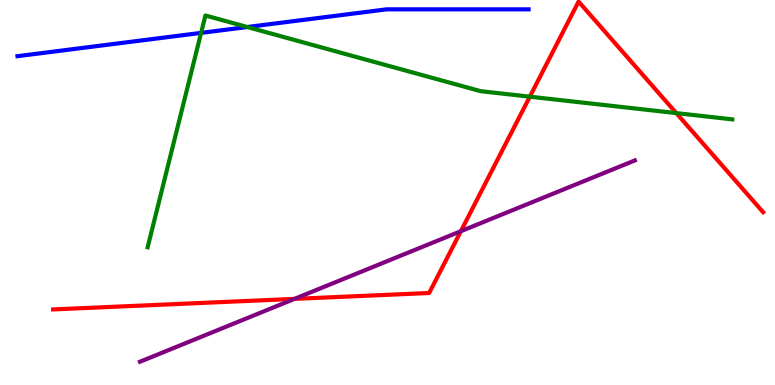[{'lines': ['blue', 'red'], 'intersections': []}, {'lines': ['green', 'red'], 'intersections': [{'x': 6.84, 'y': 7.49}, {'x': 8.73, 'y': 7.06}]}, {'lines': ['purple', 'red'], 'intersections': [{'x': 3.8, 'y': 2.24}, {'x': 5.95, 'y': 3.99}]}, {'lines': ['blue', 'green'], 'intersections': [{'x': 2.59, 'y': 9.15}, {'x': 3.19, 'y': 9.3}]}, {'lines': ['blue', 'purple'], 'intersections': []}, {'lines': ['green', 'purple'], 'intersections': []}]